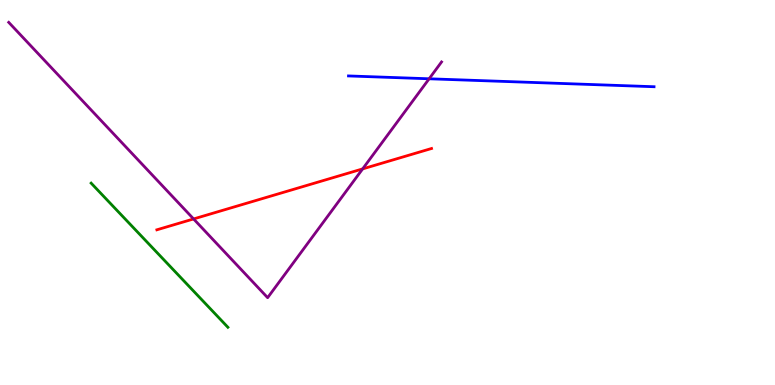[{'lines': ['blue', 'red'], 'intersections': []}, {'lines': ['green', 'red'], 'intersections': []}, {'lines': ['purple', 'red'], 'intersections': [{'x': 2.5, 'y': 4.31}, {'x': 4.68, 'y': 5.61}]}, {'lines': ['blue', 'green'], 'intersections': []}, {'lines': ['blue', 'purple'], 'intersections': [{'x': 5.54, 'y': 7.95}]}, {'lines': ['green', 'purple'], 'intersections': []}]